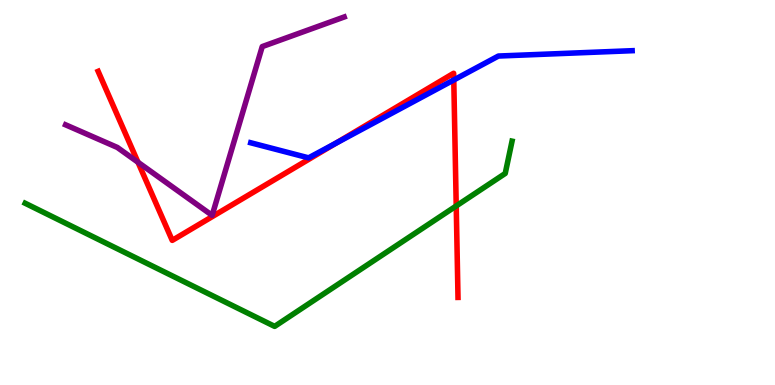[{'lines': ['blue', 'red'], 'intersections': [{'x': 4.33, 'y': 6.28}, {'x': 5.86, 'y': 7.92}]}, {'lines': ['green', 'red'], 'intersections': [{'x': 5.89, 'y': 4.65}]}, {'lines': ['purple', 'red'], 'intersections': [{'x': 1.78, 'y': 5.79}]}, {'lines': ['blue', 'green'], 'intersections': []}, {'lines': ['blue', 'purple'], 'intersections': []}, {'lines': ['green', 'purple'], 'intersections': []}]